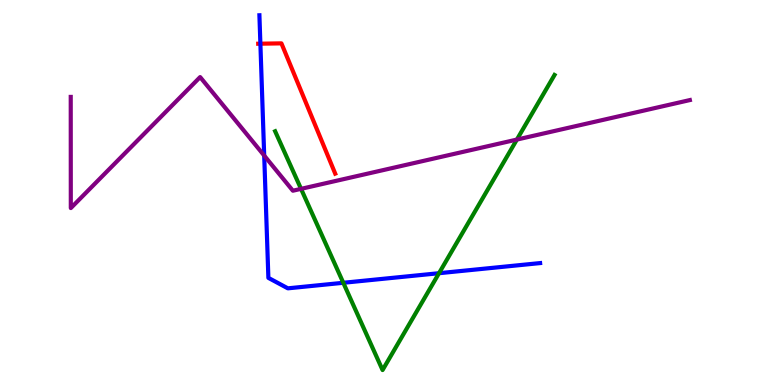[{'lines': ['blue', 'red'], 'intersections': [{'x': 3.36, 'y': 8.87}]}, {'lines': ['green', 'red'], 'intersections': []}, {'lines': ['purple', 'red'], 'intersections': []}, {'lines': ['blue', 'green'], 'intersections': [{'x': 4.43, 'y': 2.65}, {'x': 5.66, 'y': 2.9}]}, {'lines': ['blue', 'purple'], 'intersections': [{'x': 3.41, 'y': 5.96}]}, {'lines': ['green', 'purple'], 'intersections': [{'x': 3.88, 'y': 5.09}, {'x': 6.67, 'y': 6.37}]}]